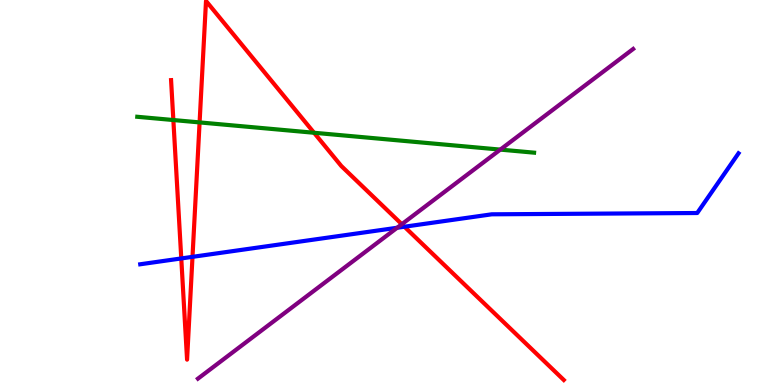[{'lines': ['blue', 'red'], 'intersections': [{'x': 2.34, 'y': 3.29}, {'x': 2.48, 'y': 3.33}, {'x': 5.22, 'y': 4.11}]}, {'lines': ['green', 'red'], 'intersections': [{'x': 2.24, 'y': 6.88}, {'x': 2.58, 'y': 6.82}, {'x': 4.05, 'y': 6.55}]}, {'lines': ['purple', 'red'], 'intersections': [{'x': 5.18, 'y': 4.18}]}, {'lines': ['blue', 'green'], 'intersections': []}, {'lines': ['blue', 'purple'], 'intersections': [{'x': 5.12, 'y': 4.08}]}, {'lines': ['green', 'purple'], 'intersections': [{'x': 6.46, 'y': 6.11}]}]